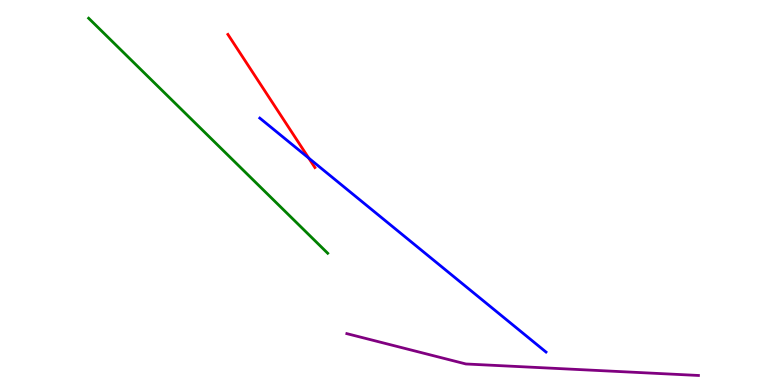[{'lines': ['blue', 'red'], 'intersections': [{'x': 3.98, 'y': 5.89}]}, {'lines': ['green', 'red'], 'intersections': []}, {'lines': ['purple', 'red'], 'intersections': []}, {'lines': ['blue', 'green'], 'intersections': []}, {'lines': ['blue', 'purple'], 'intersections': []}, {'lines': ['green', 'purple'], 'intersections': []}]